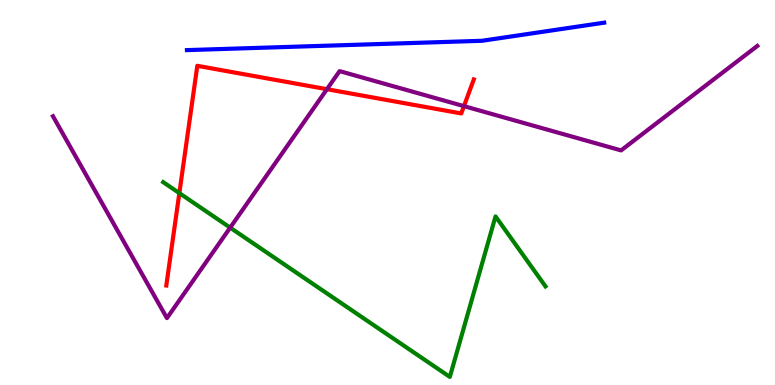[{'lines': ['blue', 'red'], 'intersections': []}, {'lines': ['green', 'red'], 'intersections': [{'x': 2.31, 'y': 4.98}]}, {'lines': ['purple', 'red'], 'intersections': [{'x': 4.22, 'y': 7.68}, {'x': 5.99, 'y': 7.24}]}, {'lines': ['blue', 'green'], 'intersections': []}, {'lines': ['blue', 'purple'], 'intersections': []}, {'lines': ['green', 'purple'], 'intersections': [{'x': 2.97, 'y': 4.09}]}]